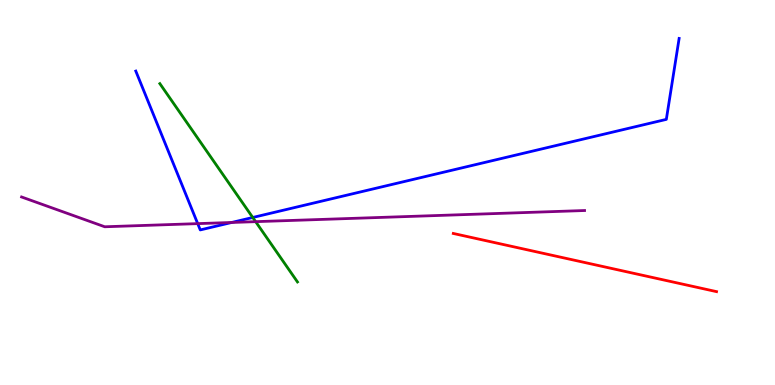[{'lines': ['blue', 'red'], 'intersections': []}, {'lines': ['green', 'red'], 'intersections': []}, {'lines': ['purple', 'red'], 'intersections': []}, {'lines': ['blue', 'green'], 'intersections': [{'x': 3.26, 'y': 4.35}]}, {'lines': ['blue', 'purple'], 'intersections': [{'x': 2.55, 'y': 4.19}, {'x': 2.99, 'y': 4.22}]}, {'lines': ['green', 'purple'], 'intersections': [{'x': 3.3, 'y': 4.24}]}]